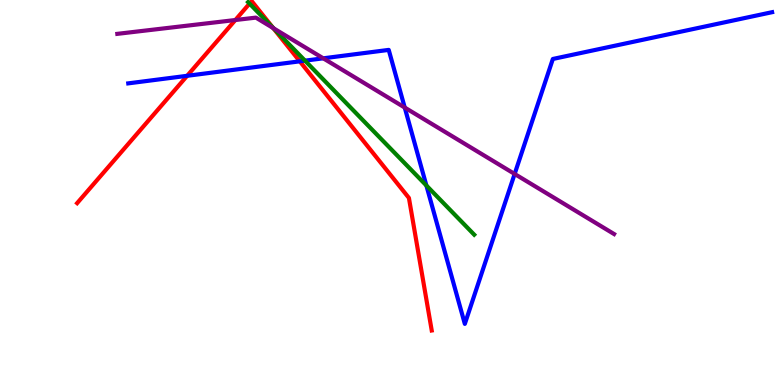[{'lines': ['blue', 'red'], 'intersections': [{'x': 2.41, 'y': 8.03}, {'x': 3.87, 'y': 8.41}]}, {'lines': ['green', 'red'], 'intersections': [{'x': 3.22, 'y': 9.91}, {'x': 3.52, 'y': 9.28}]}, {'lines': ['purple', 'red'], 'intersections': [{'x': 3.04, 'y': 9.48}, {'x': 3.53, 'y': 9.27}]}, {'lines': ['blue', 'green'], 'intersections': [{'x': 3.94, 'y': 8.42}, {'x': 5.5, 'y': 5.18}]}, {'lines': ['blue', 'purple'], 'intersections': [{'x': 4.17, 'y': 8.49}, {'x': 5.22, 'y': 7.21}, {'x': 6.64, 'y': 5.48}]}, {'lines': ['green', 'purple'], 'intersections': [{'x': 3.53, 'y': 9.27}]}]